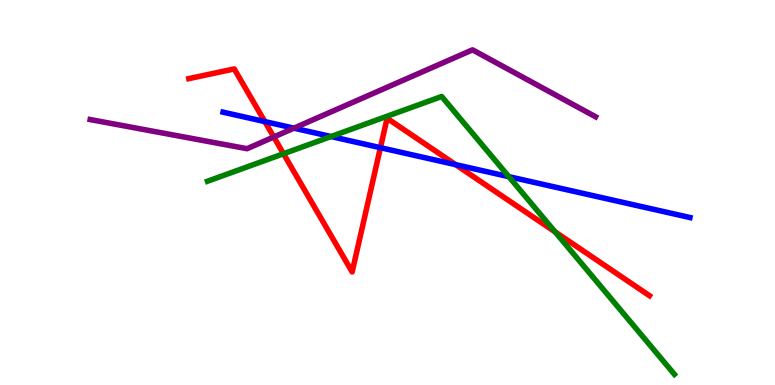[{'lines': ['blue', 'red'], 'intersections': [{'x': 3.42, 'y': 6.84}, {'x': 4.91, 'y': 6.16}, {'x': 5.88, 'y': 5.72}]}, {'lines': ['green', 'red'], 'intersections': [{'x': 3.66, 'y': 6.01}, {'x': 7.16, 'y': 3.98}]}, {'lines': ['purple', 'red'], 'intersections': [{'x': 3.53, 'y': 6.44}]}, {'lines': ['blue', 'green'], 'intersections': [{'x': 4.27, 'y': 6.45}, {'x': 6.57, 'y': 5.41}]}, {'lines': ['blue', 'purple'], 'intersections': [{'x': 3.79, 'y': 6.67}]}, {'lines': ['green', 'purple'], 'intersections': []}]